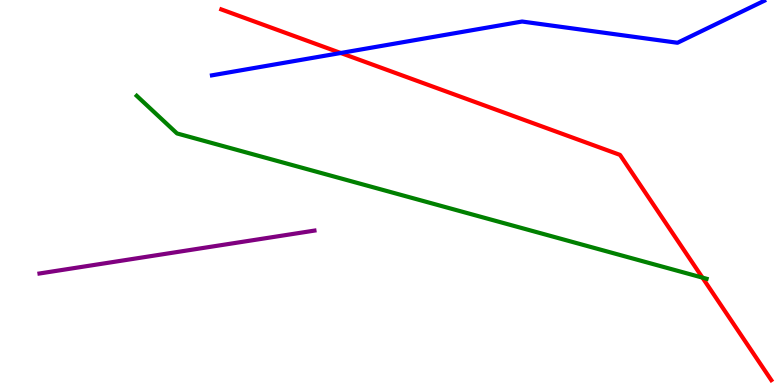[{'lines': ['blue', 'red'], 'intersections': [{'x': 4.4, 'y': 8.62}]}, {'lines': ['green', 'red'], 'intersections': [{'x': 9.06, 'y': 2.79}]}, {'lines': ['purple', 'red'], 'intersections': []}, {'lines': ['blue', 'green'], 'intersections': []}, {'lines': ['blue', 'purple'], 'intersections': []}, {'lines': ['green', 'purple'], 'intersections': []}]